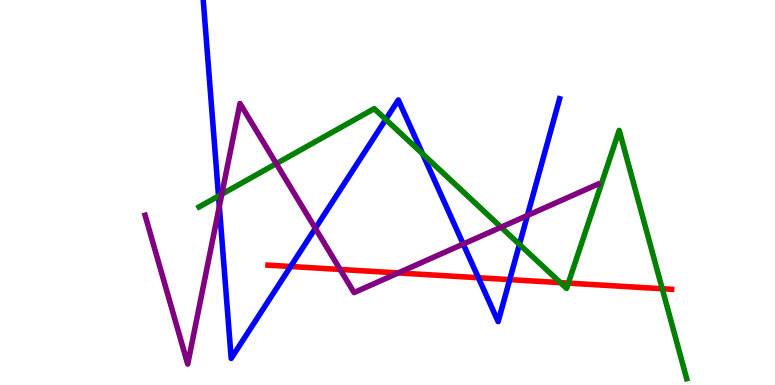[{'lines': ['blue', 'red'], 'intersections': [{'x': 3.75, 'y': 3.08}, {'x': 6.17, 'y': 2.79}, {'x': 6.58, 'y': 2.74}]}, {'lines': ['green', 'red'], 'intersections': [{'x': 7.23, 'y': 2.66}, {'x': 7.33, 'y': 2.65}, {'x': 8.55, 'y': 2.5}]}, {'lines': ['purple', 'red'], 'intersections': [{'x': 4.39, 'y': 3.0}, {'x': 5.14, 'y': 2.91}]}, {'lines': ['blue', 'green'], 'intersections': [{'x': 2.82, 'y': 4.91}, {'x': 4.98, 'y': 6.9}, {'x': 5.45, 'y': 6.0}, {'x': 6.7, 'y': 3.65}]}, {'lines': ['blue', 'purple'], 'intersections': [{'x': 2.83, 'y': 4.64}, {'x': 4.07, 'y': 4.07}, {'x': 5.98, 'y': 3.66}, {'x': 6.81, 'y': 4.4}]}, {'lines': ['green', 'purple'], 'intersections': [{'x': 2.86, 'y': 4.96}, {'x': 3.56, 'y': 5.75}, {'x': 6.47, 'y': 4.1}]}]